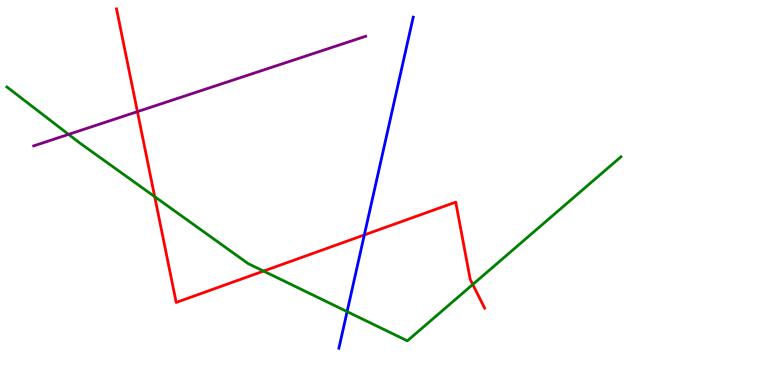[{'lines': ['blue', 'red'], 'intersections': [{'x': 4.7, 'y': 3.9}]}, {'lines': ['green', 'red'], 'intersections': [{'x': 2.0, 'y': 4.89}, {'x': 3.4, 'y': 2.96}, {'x': 6.1, 'y': 2.61}]}, {'lines': ['purple', 'red'], 'intersections': [{'x': 1.77, 'y': 7.1}]}, {'lines': ['blue', 'green'], 'intersections': [{'x': 4.48, 'y': 1.91}]}, {'lines': ['blue', 'purple'], 'intersections': []}, {'lines': ['green', 'purple'], 'intersections': [{'x': 0.885, 'y': 6.51}]}]